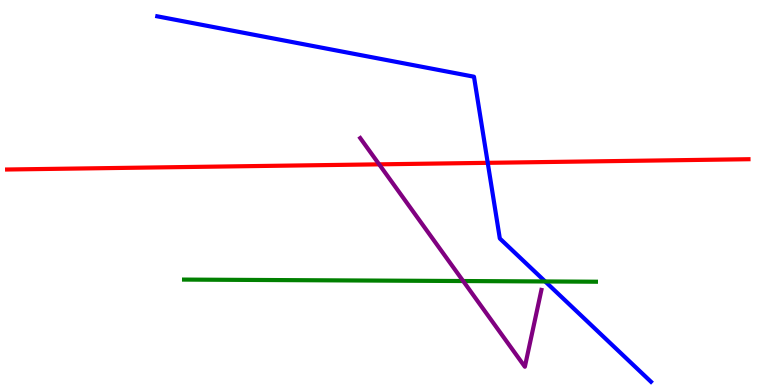[{'lines': ['blue', 'red'], 'intersections': [{'x': 6.29, 'y': 5.77}]}, {'lines': ['green', 'red'], 'intersections': []}, {'lines': ['purple', 'red'], 'intersections': [{'x': 4.89, 'y': 5.73}]}, {'lines': ['blue', 'green'], 'intersections': [{'x': 7.03, 'y': 2.69}]}, {'lines': ['blue', 'purple'], 'intersections': []}, {'lines': ['green', 'purple'], 'intersections': [{'x': 5.98, 'y': 2.7}]}]